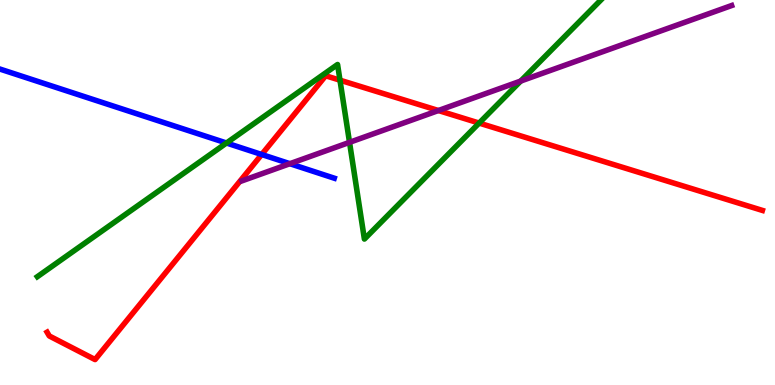[{'lines': ['blue', 'red'], 'intersections': [{'x': 3.38, 'y': 5.99}]}, {'lines': ['green', 'red'], 'intersections': [{'x': 4.39, 'y': 7.92}, {'x': 6.18, 'y': 6.8}]}, {'lines': ['purple', 'red'], 'intersections': [{'x': 5.66, 'y': 7.13}]}, {'lines': ['blue', 'green'], 'intersections': [{'x': 2.92, 'y': 6.29}]}, {'lines': ['blue', 'purple'], 'intersections': [{'x': 3.74, 'y': 5.75}]}, {'lines': ['green', 'purple'], 'intersections': [{'x': 4.51, 'y': 6.3}, {'x': 6.72, 'y': 7.89}]}]